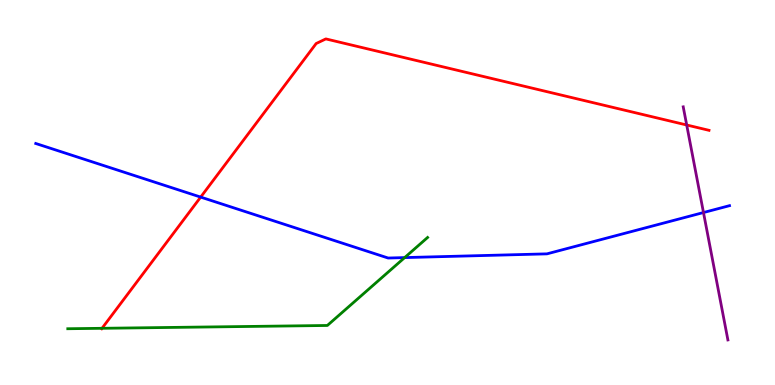[{'lines': ['blue', 'red'], 'intersections': [{'x': 2.59, 'y': 4.88}]}, {'lines': ['green', 'red'], 'intersections': [{'x': 1.32, 'y': 1.47}]}, {'lines': ['purple', 'red'], 'intersections': [{'x': 8.86, 'y': 6.75}]}, {'lines': ['blue', 'green'], 'intersections': [{'x': 5.22, 'y': 3.31}]}, {'lines': ['blue', 'purple'], 'intersections': [{'x': 9.08, 'y': 4.48}]}, {'lines': ['green', 'purple'], 'intersections': []}]